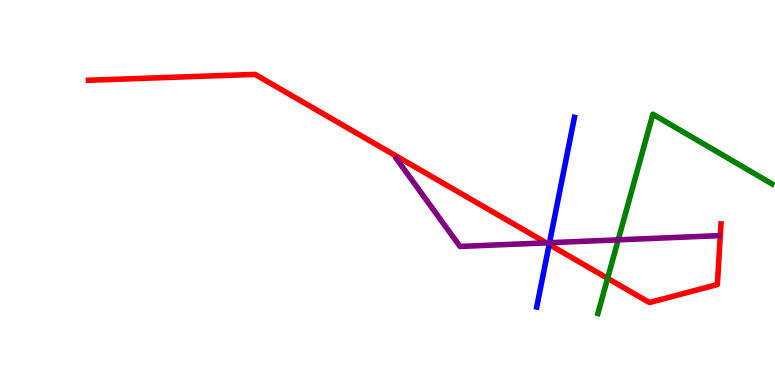[{'lines': ['blue', 'red'], 'intersections': [{'x': 7.09, 'y': 3.65}]}, {'lines': ['green', 'red'], 'intersections': [{'x': 7.84, 'y': 2.77}]}, {'lines': ['purple', 'red'], 'intersections': [{'x': 7.05, 'y': 3.69}]}, {'lines': ['blue', 'green'], 'intersections': []}, {'lines': ['blue', 'purple'], 'intersections': [{'x': 7.09, 'y': 3.7}]}, {'lines': ['green', 'purple'], 'intersections': [{'x': 7.98, 'y': 3.77}]}]